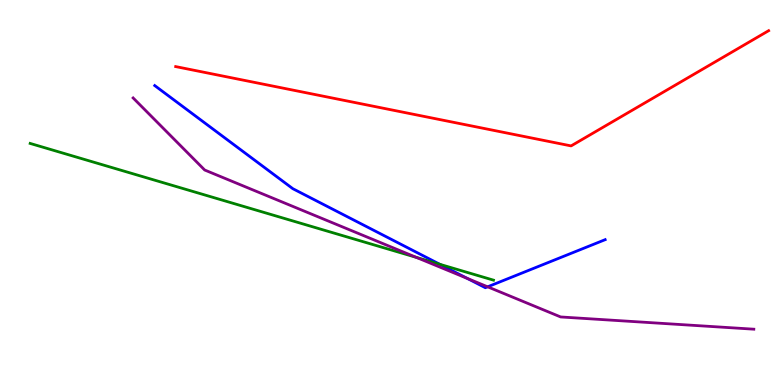[{'lines': ['blue', 'red'], 'intersections': []}, {'lines': ['green', 'red'], 'intersections': []}, {'lines': ['purple', 'red'], 'intersections': []}, {'lines': ['blue', 'green'], 'intersections': [{'x': 5.68, 'y': 3.13}]}, {'lines': ['blue', 'purple'], 'intersections': [{'x': 6.03, 'y': 2.77}, {'x': 6.29, 'y': 2.55}]}, {'lines': ['green', 'purple'], 'intersections': [{'x': 5.37, 'y': 3.31}]}]